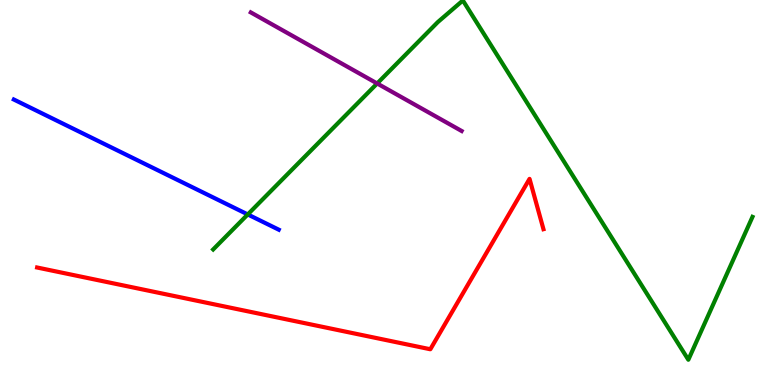[{'lines': ['blue', 'red'], 'intersections': []}, {'lines': ['green', 'red'], 'intersections': []}, {'lines': ['purple', 'red'], 'intersections': []}, {'lines': ['blue', 'green'], 'intersections': [{'x': 3.2, 'y': 4.43}]}, {'lines': ['blue', 'purple'], 'intersections': []}, {'lines': ['green', 'purple'], 'intersections': [{'x': 4.87, 'y': 7.83}]}]